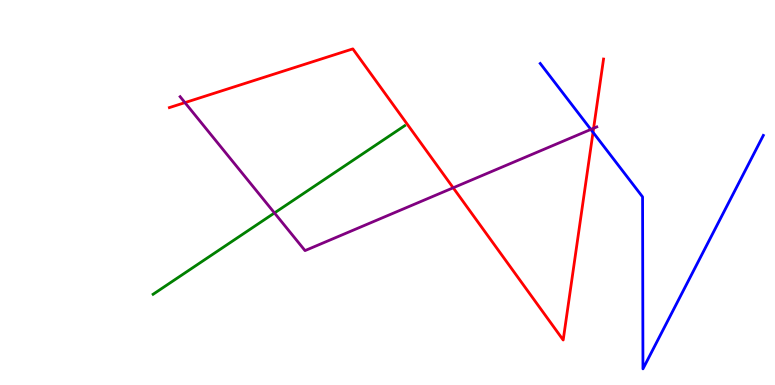[{'lines': ['blue', 'red'], 'intersections': [{'x': 7.65, 'y': 6.56}]}, {'lines': ['green', 'red'], 'intersections': []}, {'lines': ['purple', 'red'], 'intersections': [{'x': 2.39, 'y': 7.33}, {'x': 5.85, 'y': 5.12}, {'x': 7.66, 'y': 6.67}]}, {'lines': ['blue', 'green'], 'intersections': []}, {'lines': ['blue', 'purple'], 'intersections': [{'x': 7.62, 'y': 6.64}]}, {'lines': ['green', 'purple'], 'intersections': [{'x': 3.54, 'y': 4.47}]}]